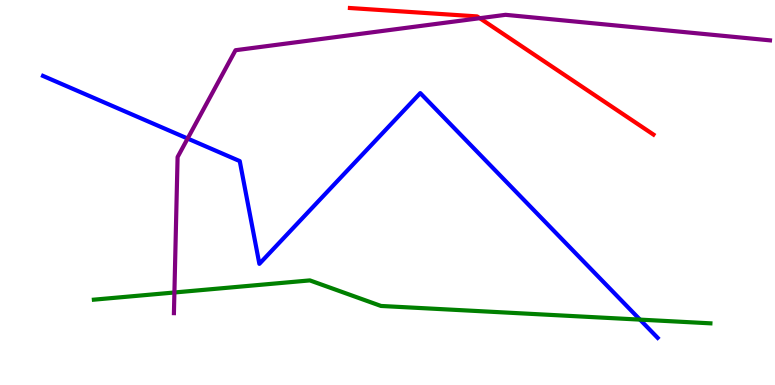[{'lines': ['blue', 'red'], 'intersections': []}, {'lines': ['green', 'red'], 'intersections': []}, {'lines': ['purple', 'red'], 'intersections': [{'x': 6.19, 'y': 9.53}]}, {'lines': ['blue', 'green'], 'intersections': [{'x': 8.26, 'y': 1.7}]}, {'lines': ['blue', 'purple'], 'intersections': [{'x': 2.42, 'y': 6.4}]}, {'lines': ['green', 'purple'], 'intersections': [{'x': 2.25, 'y': 2.4}]}]